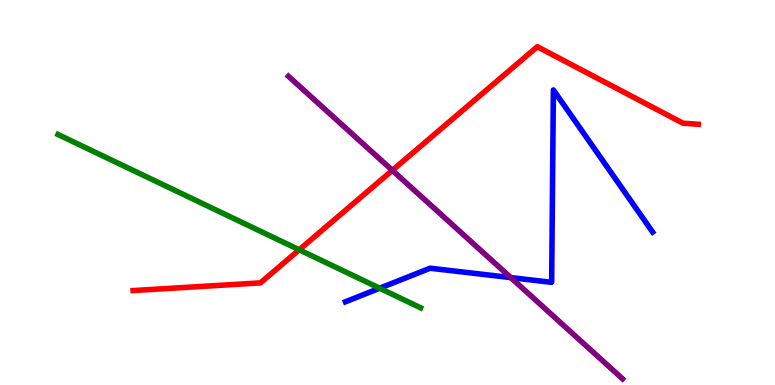[{'lines': ['blue', 'red'], 'intersections': []}, {'lines': ['green', 'red'], 'intersections': [{'x': 3.86, 'y': 3.51}]}, {'lines': ['purple', 'red'], 'intersections': [{'x': 5.06, 'y': 5.58}]}, {'lines': ['blue', 'green'], 'intersections': [{'x': 4.9, 'y': 2.51}]}, {'lines': ['blue', 'purple'], 'intersections': [{'x': 6.59, 'y': 2.79}]}, {'lines': ['green', 'purple'], 'intersections': []}]